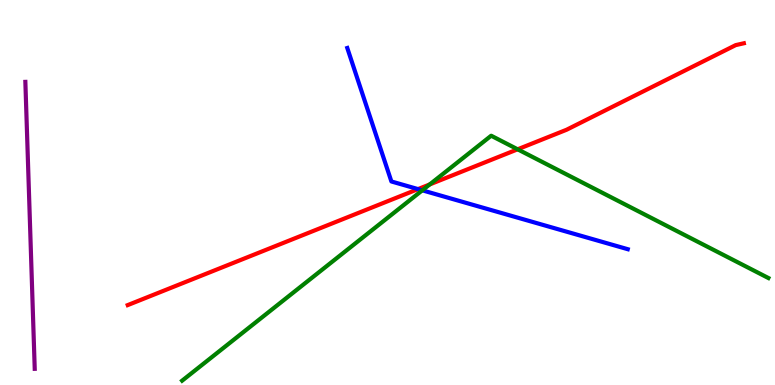[{'lines': ['blue', 'red'], 'intersections': [{'x': 5.39, 'y': 5.09}]}, {'lines': ['green', 'red'], 'intersections': [{'x': 5.54, 'y': 5.21}, {'x': 6.68, 'y': 6.12}]}, {'lines': ['purple', 'red'], 'intersections': []}, {'lines': ['blue', 'green'], 'intersections': [{'x': 5.45, 'y': 5.06}]}, {'lines': ['blue', 'purple'], 'intersections': []}, {'lines': ['green', 'purple'], 'intersections': []}]